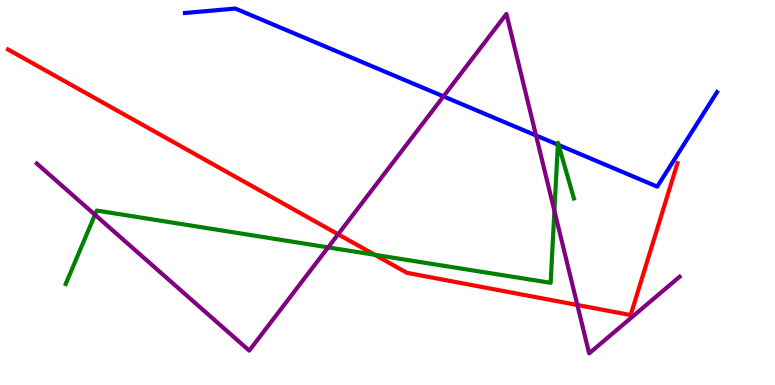[{'lines': ['blue', 'red'], 'intersections': []}, {'lines': ['green', 'red'], 'intersections': [{'x': 4.84, 'y': 3.38}]}, {'lines': ['purple', 'red'], 'intersections': [{'x': 4.36, 'y': 3.91}, {'x': 7.45, 'y': 2.08}]}, {'lines': ['blue', 'green'], 'intersections': [{'x': 7.2, 'y': 6.24}, {'x': 7.21, 'y': 6.23}]}, {'lines': ['blue', 'purple'], 'intersections': [{'x': 5.72, 'y': 7.5}, {'x': 6.92, 'y': 6.48}]}, {'lines': ['green', 'purple'], 'intersections': [{'x': 1.23, 'y': 4.42}, {'x': 4.23, 'y': 3.57}, {'x': 7.15, 'y': 4.52}]}]